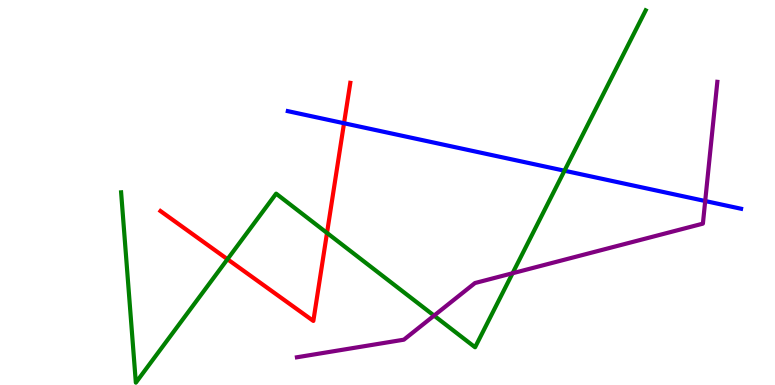[{'lines': ['blue', 'red'], 'intersections': [{'x': 4.44, 'y': 6.8}]}, {'lines': ['green', 'red'], 'intersections': [{'x': 2.94, 'y': 3.27}, {'x': 4.22, 'y': 3.95}]}, {'lines': ['purple', 'red'], 'intersections': []}, {'lines': ['blue', 'green'], 'intersections': [{'x': 7.28, 'y': 5.57}]}, {'lines': ['blue', 'purple'], 'intersections': [{'x': 9.1, 'y': 4.78}]}, {'lines': ['green', 'purple'], 'intersections': [{'x': 5.6, 'y': 1.8}, {'x': 6.61, 'y': 2.9}]}]